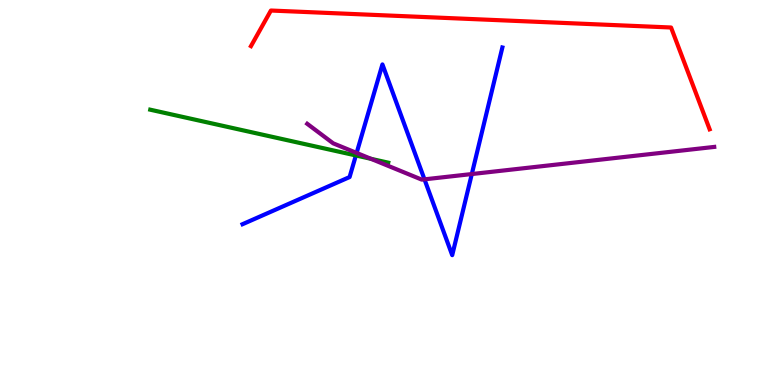[{'lines': ['blue', 'red'], 'intersections': []}, {'lines': ['green', 'red'], 'intersections': []}, {'lines': ['purple', 'red'], 'intersections': []}, {'lines': ['blue', 'green'], 'intersections': [{'x': 4.59, 'y': 5.96}]}, {'lines': ['blue', 'purple'], 'intersections': [{'x': 4.6, 'y': 6.03}, {'x': 5.48, 'y': 5.34}, {'x': 6.09, 'y': 5.48}]}, {'lines': ['green', 'purple'], 'intersections': [{'x': 4.79, 'y': 5.87}]}]